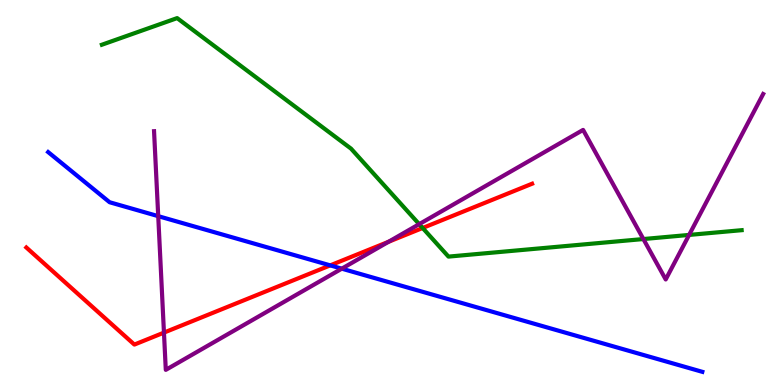[{'lines': ['blue', 'red'], 'intersections': [{'x': 4.26, 'y': 3.11}]}, {'lines': ['green', 'red'], 'intersections': [{'x': 5.45, 'y': 4.08}]}, {'lines': ['purple', 'red'], 'intersections': [{'x': 2.12, 'y': 1.36}, {'x': 5.01, 'y': 3.72}]}, {'lines': ['blue', 'green'], 'intersections': []}, {'lines': ['blue', 'purple'], 'intersections': [{'x': 2.04, 'y': 4.39}, {'x': 4.41, 'y': 3.02}]}, {'lines': ['green', 'purple'], 'intersections': [{'x': 5.41, 'y': 4.18}, {'x': 8.3, 'y': 3.79}, {'x': 8.89, 'y': 3.9}]}]